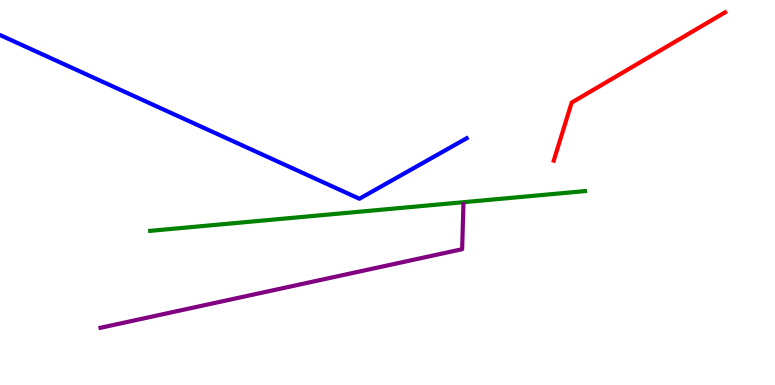[{'lines': ['blue', 'red'], 'intersections': []}, {'lines': ['green', 'red'], 'intersections': []}, {'lines': ['purple', 'red'], 'intersections': []}, {'lines': ['blue', 'green'], 'intersections': []}, {'lines': ['blue', 'purple'], 'intersections': []}, {'lines': ['green', 'purple'], 'intersections': []}]